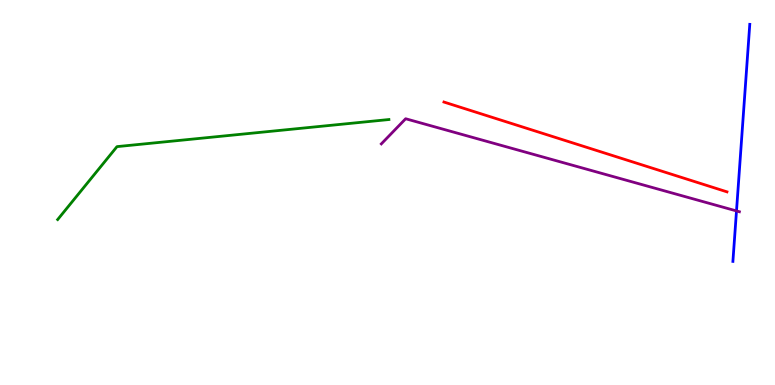[{'lines': ['blue', 'red'], 'intersections': []}, {'lines': ['green', 'red'], 'intersections': []}, {'lines': ['purple', 'red'], 'intersections': []}, {'lines': ['blue', 'green'], 'intersections': []}, {'lines': ['blue', 'purple'], 'intersections': [{'x': 9.5, 'y': 4.52}]}, {'lines': ['green', 'purple'], 'intersections': []}]